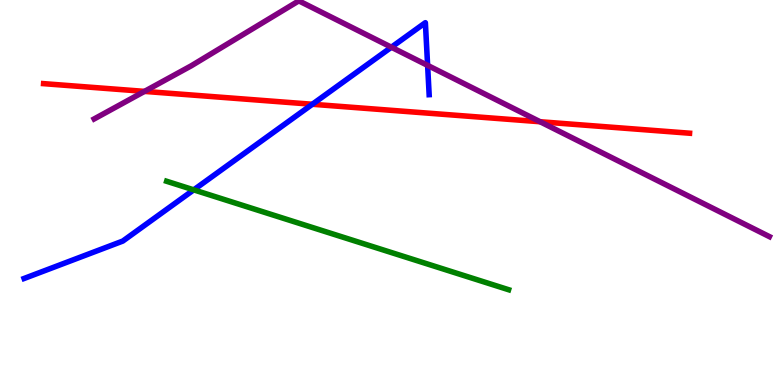[{'lines': ['blue', 'red'], 'intersections': [{'x': 4.03, 'y': 7.29}]}, {'lines': ['green', 'red'], 'intersections': []}, {'lines': ['purple', 'red'], 'intersections': [{'x': 1.86, 'y': 7.63}, {'x': 6.97, 'y': 6.84}]}, {'lines': ['blue', 'green'], 'intersections': [{'x': 2.5, 'y': 5.07}]}, {'lines': ['blue', 'purple'], 'intersections': [{'x': 5.05, 'y': 8.77}, {'x': 5.52, 'y': 8.3}]}, {'lines': ['green', 'purple'], 'intersections': []}]